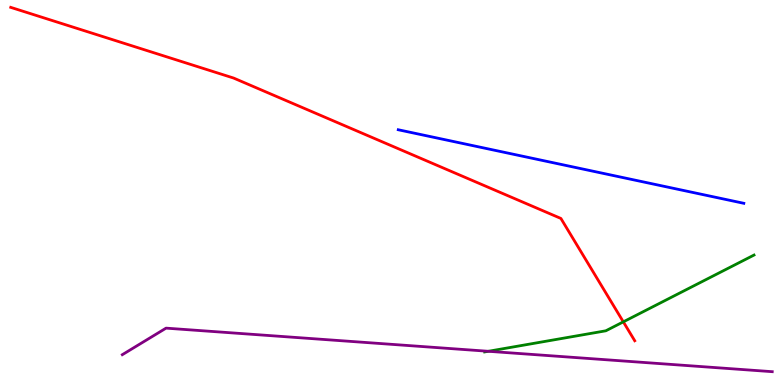[{'lines': ['blue', 'red'], 'intersections': []}, {'lines': ['green', 'red'], 'intersections': [{'x': 8.04, 'y': 1.64}]}, {'lines': ['purple', 'red'], 'intersections': []}, {'lines': ['blue', 'green'], 'intersections': []}, {'lines': ['blue', 'purple'], 'intersections': []}, {'lines': ['green', 'purple'], 'intersections': [{'x': 6.3, 'y': 0.876}]}]